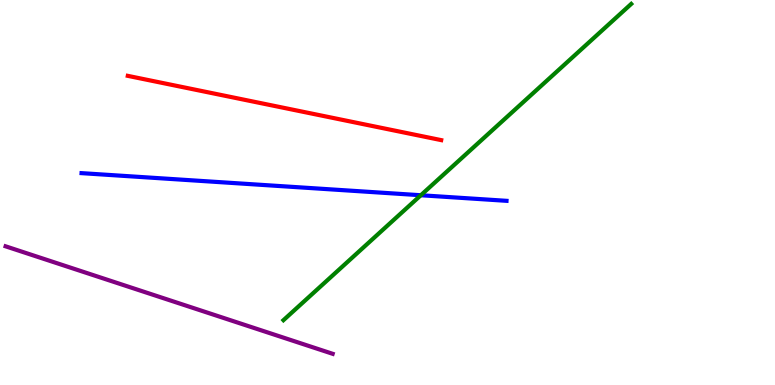[{'lines': ['blue', 'red'], 'intersections': []}, {'lines': ['green', 'red'], 'intersections': []}, {'lines': ['purple', 'red'], 'intersections': []}, {'lines': ['blue', 'green'], 'intersections': [{'x': 5.43, 'y': 4.93}]}, {'lines': ['blue', 'purple'], 'intersections': []}, {'lines': ['green', 'purple'], 'intersections': []}]